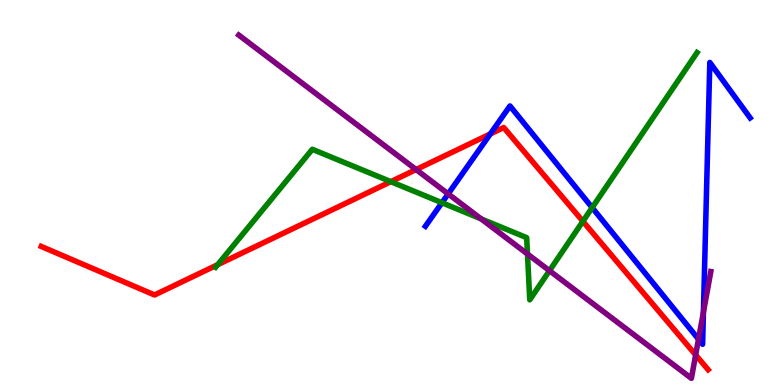[{'lines': ['blue', 'red'], 'intersections': [{'x': 6.33, 'y': 6.52}]}, {'lines': ['green', 'red'], 'intersections': [{'x': 2.81, 'y': 3.12}, {'x': 5.04, 'y': 5.28}, {'x': 7.52, 'y': 4.25}]}, {'lines': ['purple', 'red'], 'intersections': [{'x': 5.37, 'y': 5.6}, {'x': 8.98, 'y': 0.782}]}, {'lines': ['blue', 'green'], 'intersections': [{'x': 5.7, 'y': 4.73}, {'x': 7.64, 'y': 4.61}]}, {'lines': ['blue', 'purple'], 'intersections': [{'x': 5.78, 'y': 4.96}, {'x': 9.01, 'y': 1.19}, {'x': 9.08, 'y': 1.89}]}, {'lines': ['green', 'purple'], 'intersections': [{'x': 6.21, 'y': 4.31}, {'x': 6.81, 'y': 3.4}, {'x': 7.09, 'y': 2.97}]}]